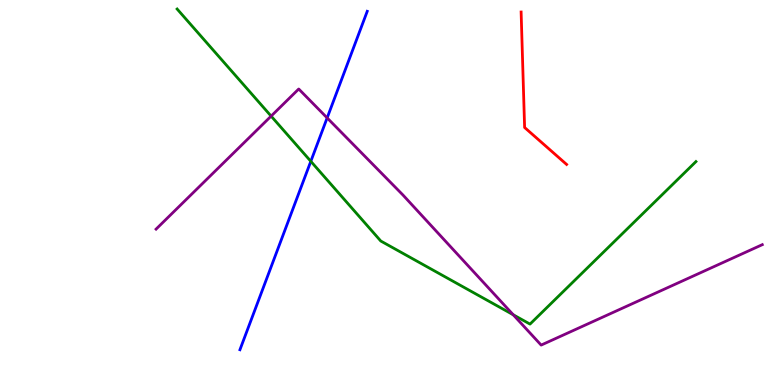[{'lines': ['blue', 'red'], 'intersections': []}, {'lines': ['green', 'red'], 'intersections': []}, {'lines': ['purple', 'red'], 'intersections': []}, {'lines': ['blue', 'green'], 'intersections': [{'x': 4.01, 'y': 5.81}]}, {'lines': ['blue', 'purple'], 'intersections': [{'x': 4.22, 'y': 6.94}]}, {'lines': ['green', 'purple'], 'intersections': [{'x': 3.5, 'y': 6.98}, {'x': 6.62, 'y': 1.82}]}]